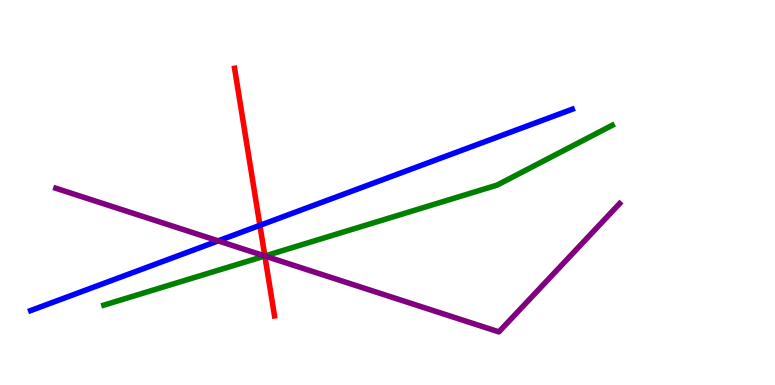[{'lines': ['blue', 'red'], 'intersections': [{'x': 3.35, 'y': 4.15}]}, {'lines': ['green', 'red'], 'intersections': [{'x': 3.42, 'y': 3.35}]}, {'lines': ['purple', 'red'], 'intersections': [{'x': 3.42, 'y': 3.35}]}, {'lines': ['blue', 'green'], 'intersections': []}, {'lines': ['blue', 'purple'], 'intersections': [{'x': 2.82, 'y': 3.74}]}, {'lines': ['green', 'purple'], 'intersections': [{'x': 3.42, 'y': 3.35}]}]